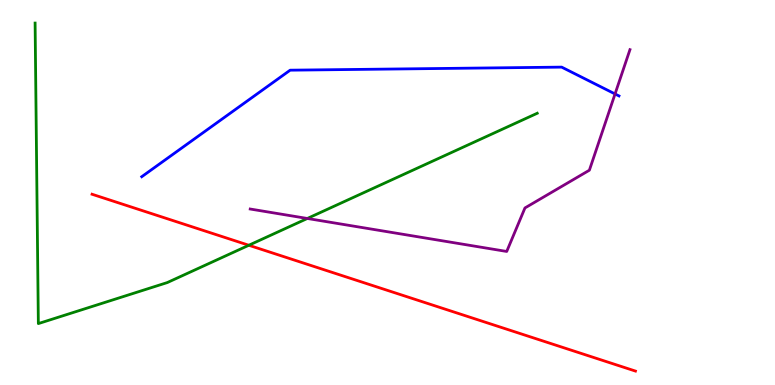[{'lines': ['blue', 'red'], 'intersections': []}, {'lines': ['green', 'red'], 'intersections': [{'x': 3.21, 'y': 3.63}]}, {'lines': ['purple', 'red'], 'intersections': []}, {'lines': ['blue', 'green'], 'intersections': []}, {'lines': ['blue', 'purple'], 'intersections': [{'x': 7.94, 'y': 7.56}]}, {'lines': ['green', 'purple'], 'intersections': [{'x': 3.97, 'y': 4.33}]}]